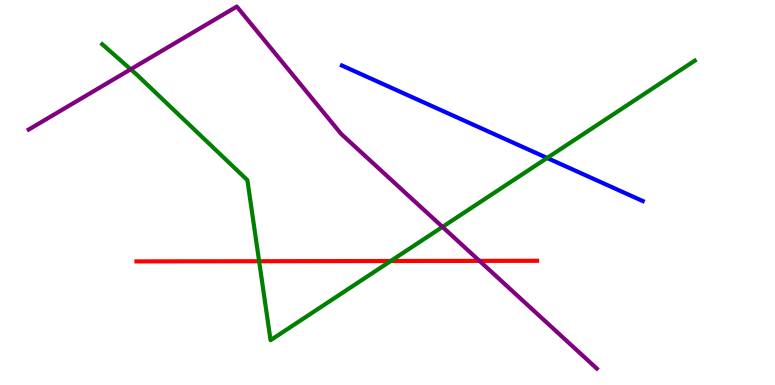[{'lines': ['blue', 'red'], 'intersections': []}, {'lines': ['green', 'red'], 'intersections': [{'x': 3.34, 'y': 3.22}, {'x': 5.04, 'y': 3.22}]}, {'lines': ['purple', 'red'], 'intersections': [{'x': 6.19, 'y': 3.22}]}, {'lines': ['blue', 'green'], 'intersections': [{'x': 7.06, 'y': 5.9}]}, {'lines': ['blue', 'purple'], 'intersections': []}, {'lines': ['green', 'purple'], 'intersections': [{'x': 1.69, 'y': 8.2}, {'x': 5.71, 'y': 4.11}]}]